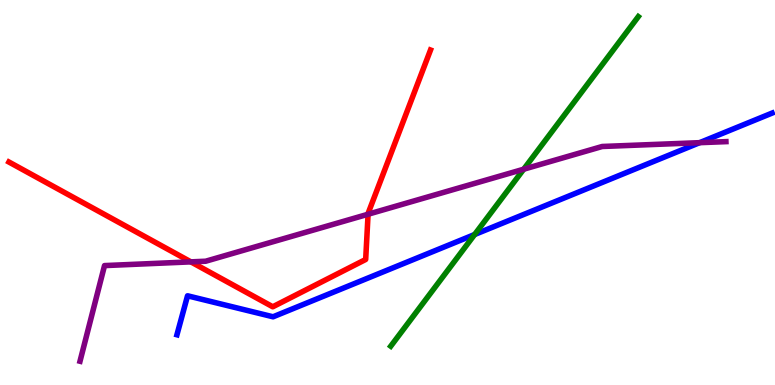[{'lines': ['blue', 'red'], 'intersections': []}, {'lines': ['green', 'red'], 'intersections': []}, {'lines': ['purple', 'red'], 'intersections': [{'x': 2.46, 'y': 3.2}, {'x': 4.75, 'y': 4.44}]}, {'lines': ['blue', 'green'], 'intersections': [{'x': 6.12, 'y': 3.91}]}, {'lines': ['blue', 'purple'], 'intersections': [{'x': 9.03, 'y': 6.29}]}, {'lines': ['green', 'purple'], 'intersections': [{'x': 6.76, 'y': 5.6}]}]